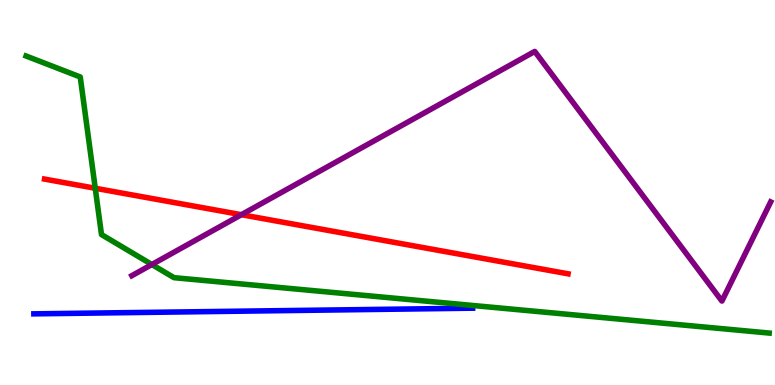[{'lines': ['blue', 'red'], 'intersections': []}, {'lines': ['green', 'red'], 'intersections': [{'x': 1.23, 'y': 5.11}]}, {'lines': ['purple', 'red'], 'intersections': [{'x': 3.11, 'y': 4.42}]}, {'lines': ['blue', 'green'], 'intersections': []}, {'lines': ['blue', 'purple'], 'intersections': []}, {'lines': ['green', 'purple'], 'intersections': [{'x': 1.96, 'y': 3.13}]}]